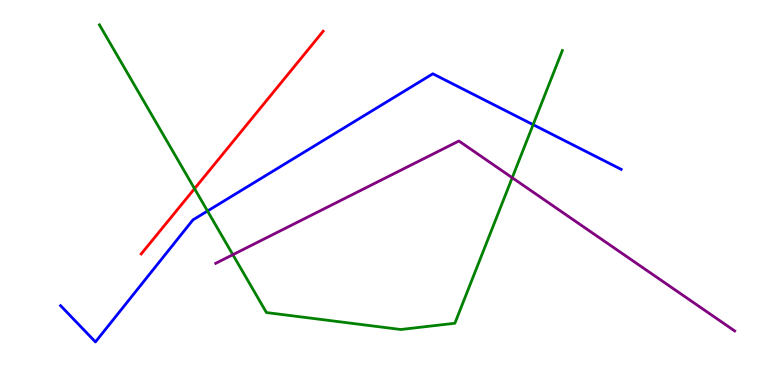[{'lines': ['blue', 'red'], 'intersections': []}, {'lines': ['green', 'red'], 'intersections': [{'x': 2.51, 'y': 5.1}]}, {'lines': ['purple', 'red'], 'intersections': []}, {'lines': ['blue', 'green'], 'intersections': [{'x': 2.68, 'y': 4.52}, {'x': 6.88, 'y': 6.76}]}, {'lines': ['blue', 'purple'], 'intersections': []}, {'lines': ['green', 'purple'], 'intersections': [{'x': 3.0, 'y': 3.38}, {'x': 6.61, 'y': 5.38}]}]